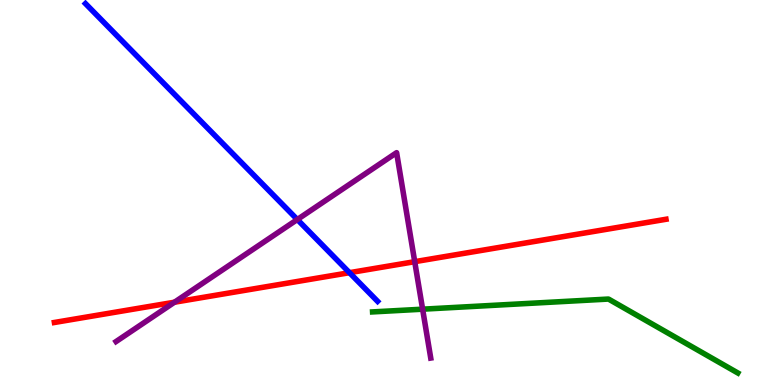[{'lines': ['blue', 'red'], 'intersections': [{'x': 4.51, 'y': 2.92}]}, {'lines': ['green', 'red'], 'intersections': []}, {'lines': ['purple', 'red'], 'intersections': [{'x': 2.25, 'y': 2.15}, {'x': 5.35, 'y': 3.2}]}, {'lines': ['blue', 'green'], 'intersections': []}, {'lines': ['blue', 'purple'], 'intersections': [{'x': 3.84, 'y': 4.3}]}, {'lines': ['green', 'purple'], 'intersections': [{'x': 5.45, 'y': 1.97}]}]